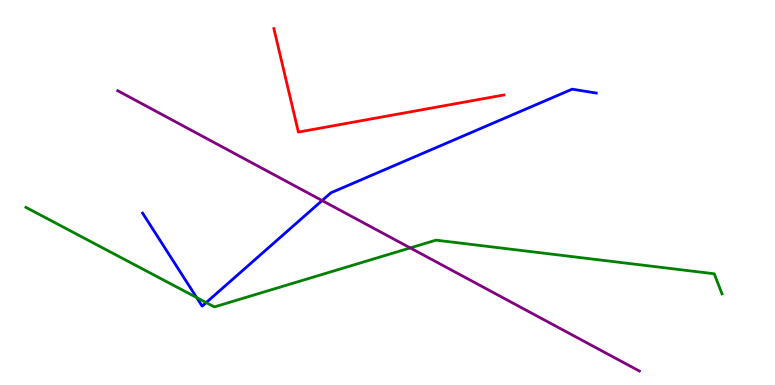[{'lines': ['blue', 'red'], 'intersections': []}, {'lines': ['green', 'red'], 'intersections': []}, {'lines': ['purple', 'red'], 'intersections': []}, {'lines': ['blue', 'green'], 'intersections': [{'x': 2.54, 'y': 2.27}, {'x': 2.66, 'y': 2.14}]}, {'lines': ['blue', 'purple'], 'intersections': [{'x': 4.16, 'y': 4.79}]}, {'lines': ['green', 'purple'], 'intersections': [{'x': 5.29, 'y': 3.56}]}]